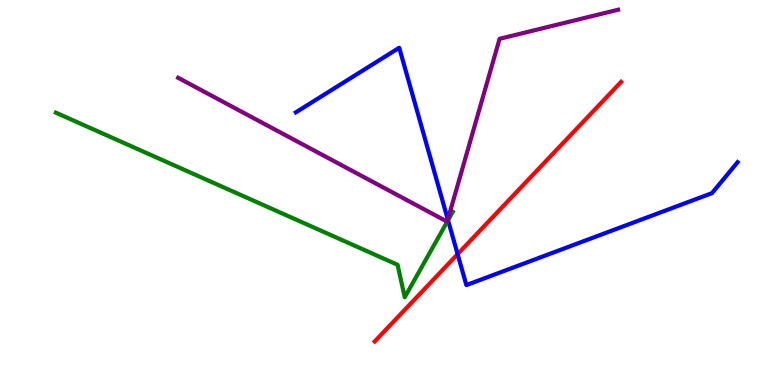[{'lines': ['blue', 'red'], 'intersections': [{'x': 5.9, 'y': 3.4}]}, {'lines': ['green', 'red'], 'intersections': []}, {'lines': ['purple', 'red'], 'intersections': []}, {'lines': ['blue', 'green'], 'intersections': [{'x': 5.78, 'y': 4.28}]}, {'lines': ['blue', 'purple'], 'intersections': [{'x': 5.78, 'y': 4.3}]}, {'lines': ['green', 'purple'], 'intersections': []}]